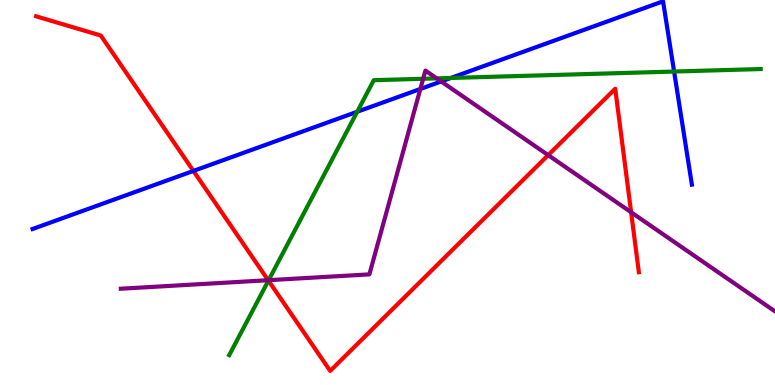[{'lines': ['blue', 'red'], 'intersections': [{'x': 2.5, 'y': 5.56}]}, {'lines': ['green', 'red'], 'intersections': [{'x': 3.46, 'y': 2.71}]}, {'lines': ['purple', 'red'], 'intersections': [{'x': 3.46, 'y': 2.72}, {'x': 7.07, 'y': 5.97}, {'x': 8.14, 'y': 4.49}]}, {'lines': ['blue', 'green'], 'intersections': [{'x': 4.61, 'y': 7.1}, {'x': 5.82, 'y': 7.97}, {'x': 8.7, 'y': 8.14}]}, {'lines': ['blue', 'purple'], 'intersections': [{'x': 5.42, 'y': 7.69}, {'x': 5.69, 'y': 7.88}]}, {'lines': ['green', 'purple'], 'intersections': [{'x': 3.47, 'y': 2.72}, {'x': 5.46, 'y': 7.95}, {'x': 5.64, 'y': 7.96}]}]